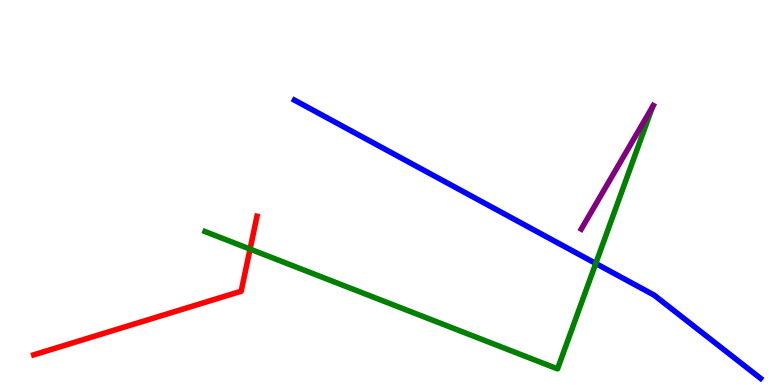[{'lines': ['blue', 'red'], 'intersections': []}, {'lines': ['green', 'red'], 'intersections': [{'x': 3.23, 'y': 3.53}]}, {'lines': ['purple', 'red'], 'intersections': []}, {'lines': ['blue', 'green'], 'intersections': [{'x': 7.69, 'y': 3.16}]}, {'lines': ['blue', 'purple'], 'intersections': []}, {'lines': ['green', 'purple'], 'intersections': []}]